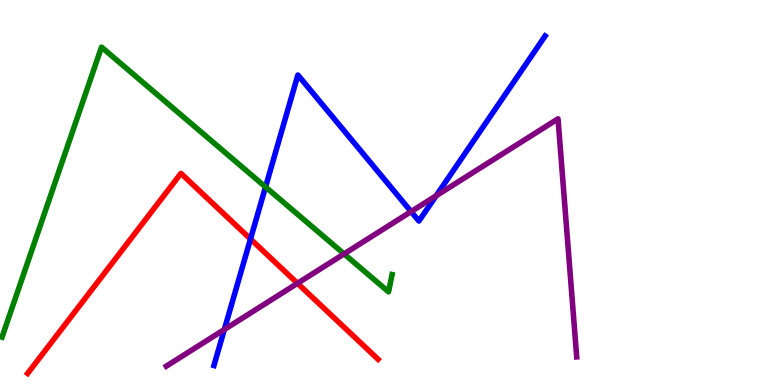[{'lines': ['blue', 'red'], 'intersections': [{'x': 3.23, 'y': 3.79}]}, {'lines': ['green', 'red'], 'intersections': []}, {'lines': ['purple', 'red'], 'intersections': [{'x': 3.84, 'y': 2.64}]}, {'lines': ['blue', 'green'], 'intersections': [{'x': 3.43, 'y': 5.14}]}, {'lines': ['blue', 'purple'], 'intersections': [{'x': 2.89, 'y': 1.44}, {'x': 5.3, 'y': 4.5}, {'x': 5.63, 'y': 4.91}]}, {'lines': ['green', 'purple'], 'intersections': [{'x': 4.44, 'y': 3.4}]}]